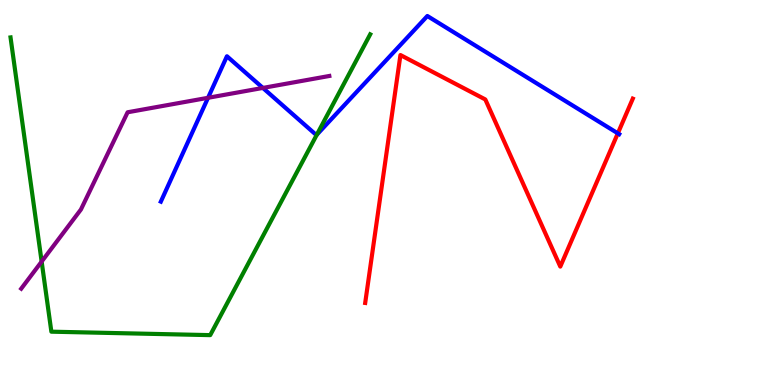[{'lines': ['blue', 'red'], 'intersections': [{'x': 7.97, 'y': 6.54}]}, {'lines': ['green', 'red'], 'intersections': []}, {'lines': ['purple', 'red'], 'intersections': []}, {'lines': ['blue', 'green'], 'intersections': [{'x': 4.09, 'y': 6.5}]}, {'lines': ['blue', 'purple'], 'intersections': [{'x': 2.68, 'y': 7.46}, {'x': 3.39, 'y': 7.72}]}, {'lines': ['green', 'purple'], 'intersections': [{'x': 0.537, 'y': 3.21}]}]